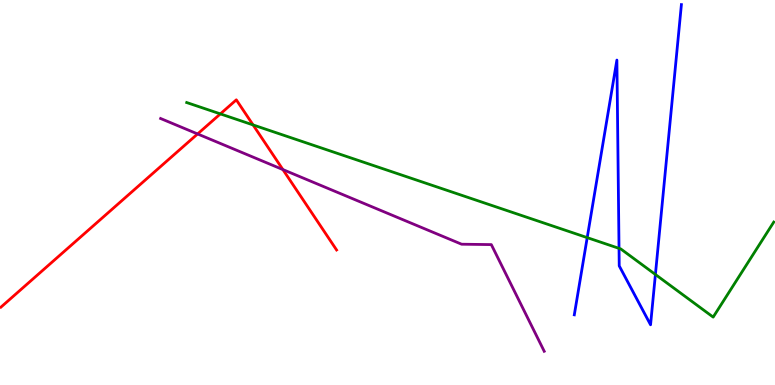[{'lines': ['blue', 'red'], 'intersections': []}, {'lines': ['green', 'red'], 'intersections': [{'x': 2.84, 'y': 7.04}, {'x': 3.27, 'y': 6.76}]}, {'lines': ['purple', 'red'], 'intersections': [{'x': 2.55, 'y': 6.52}, {'x': 3.65, 'y': 5.6}]}, {'lines': ['blue', 'green'], 'intersections': [{'x': 7.58, 'y': 3.83}, {'x': 7.99, 'y': 3.55}, {'x': 8.46, 'y': 2.87}]}, {'lines': ['blue', 'purple'], 'intersections': []}, {'lines': ['green', 'purple'], 'intersections': []}]